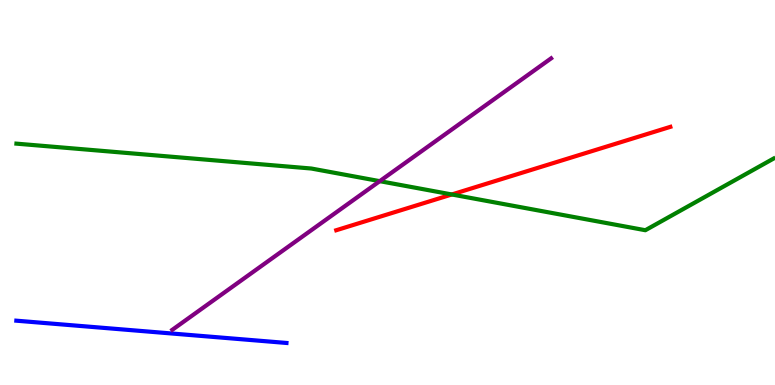[{'lines': ['blue', 'red'], 'intersections': []}, {'lines': ['green', 'red'], 'intersections': [{'x': 5.83, 'y': 4.95}]}, {'lines': ['purple', 'red'], 'intersections': []}, {'lines': ['blue', 'green'], 'intersections': []}, {'lines': ['blue', 'purple'], 'intersections': []}, {'lines': ['green', 'purple'], 'intersections': [{'x': 4.9, 'y': 5.29}]}]